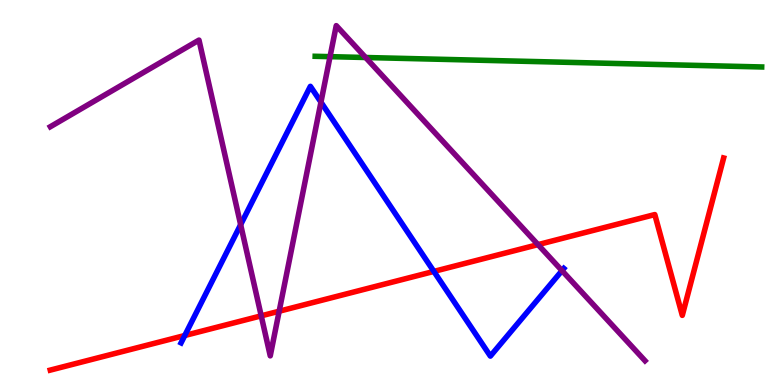[{'lines': ['blue', 'red'], 'intersections': [{'x': 2.38, 'y': 1.29}, {'x': 5.6, 'y': 2.95}]}, {'lines': ['green', 'red'], 'intersections': []}, {'lines': ['purple', 'red'], 'intersections': [{'x': 3.37, 'y': 1.8}, {'x': 3.6, 'y': 1.92}, {'x': 6.94, 'y': 3.65}]}, {'lines': ['blue', 'green'], 'intersections': []}, {'lines': ['blue', 'purple'], 'intersections': [{'x': 3.11, 'y': 4.16}, {'x': 4.14, 'y': 7.35}, {'x': 7.25, 'y': 2.97}]}, {'lines': ['green', 'purple'], 'intersections': [{'x': 4.26, 'y': 8.53}, {'x': 4.72, 'y': 8.51}]}]